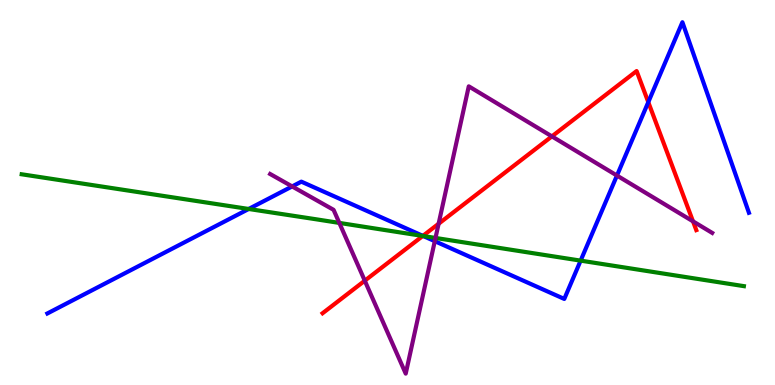[{'lines': ['blue', 'red'], 'intersections': [{'x': 5.46, 'y': 3.87}, {'x': 8.37, 'y': 7.35}]}, {'lines': ['green', 'red'], 'intersections': [{'x': 5.46, 'y': 3.87}]}, {'lines': ['purple', 'red'], 'intersections': [{'x': 4.71, 'y': 2.71}, {'x': 5.66, 'y': 4.19}, {'x': 7.12, 'y': 6.46}, {'x': 8.94, 'y': 4.25}]}, {'lines': ['blue', 'green'], 'intersections': [{'x': 3.21, 'y': 4.57}, {'x': 5.46, 'y': 3.87}, {'x': 7.49, 'y': 3.23}]}, {'lines': ['blue', 'purple'], 'intersections': [{'x': 3.77, 'y': 5.16}, {'x': 5.61, 'y': 3.74}, {'x': 7.96, 'y': 5.44}]}, {'lines': ['green', 'purple'], 'intersections': [{'x': 4.38, 'y': 4.21}, {'x': 5.62, 'y': 3.82}]}]